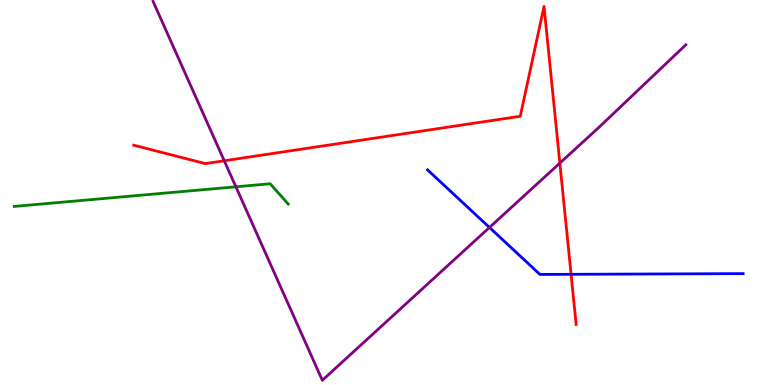[{'lines': ['blue', 'red'], 'intersections': [{'x': 7.37, 'y': 2.87}]}, {'lines': ['green', 'red'], 'intersections': []}, {'lines': ['purple', 'red'], 'intersections': [{'x': 2.89, 'y': 5.82}, {'x': 7.22, 'y': 5.76}]}, {'lines': ['blue', 'green'], 'intersections': []}, {'lines': ['blue', 'purple'], 'intersections': [{'x': 6.32, 'y': 4.09}]}, {'lines': ['green', 'purple'], 'intersections': [{'x': 3.04, 'y': 5.15}]}]